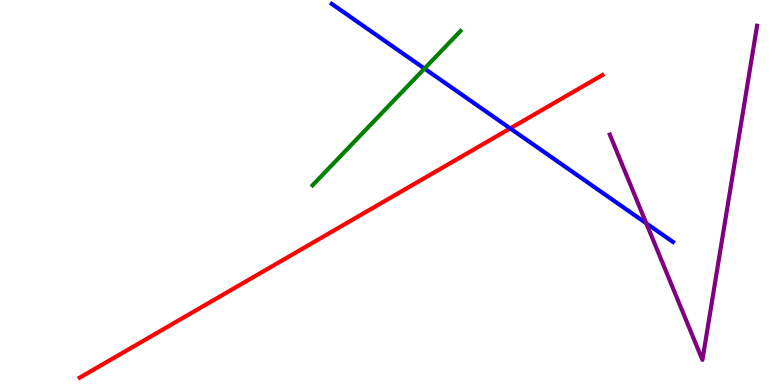[{'lines': ['blue', 'red'], 'intersections': [{'x': 6.58, 'y': 6.66}]}, {'lines': ['green', 'red'], 'intersections': []}, {'lines': ['purple', 'red'], 'intersections': []}, {'lines': ['blue', 'green'], 'intersections': [{'x': 5.48, 'y': 8.22}]}, {'lines': ['blue', 'purple'], 'intersections': [{'x': 8.34, 'y': 4.2}]}, {'lines': ['green', 'purple'], 'intersections': []}]